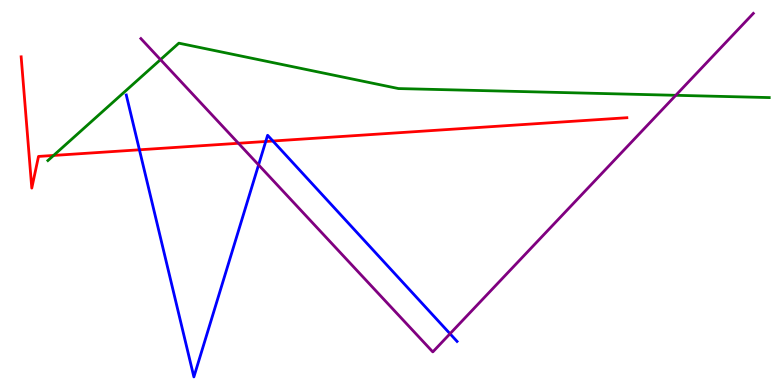[{'lines': ['blue', 'red'], 'intersections': [{'x': 1.8, 'y': 6.11}, {'x': 3.43, 'y': 6.33}, {'x': 3.52, 'y': 6.34}]}, {'lines': ['green', 'red'], 'intersections': [{'x': 0.692, 'y': 5.96}]}, {'lines': ['purple', 'red'], 'intersections': [{'x': 3.08, 'y': 6.28}]}, {'lines': ['blue', 'green'], 'intersections': []}, {'lines': ['blue', 'purple'], 'intersections': [{'x': 3.34, 'y': 5.72}, {'x': 5.81, 'y': 1.33}]}, {'lines': ['green', 'purple'], 'intersections': [{'x': 2.07, 'y': 8.45}, {'x': 8.72, 'y': 7.52}]}]